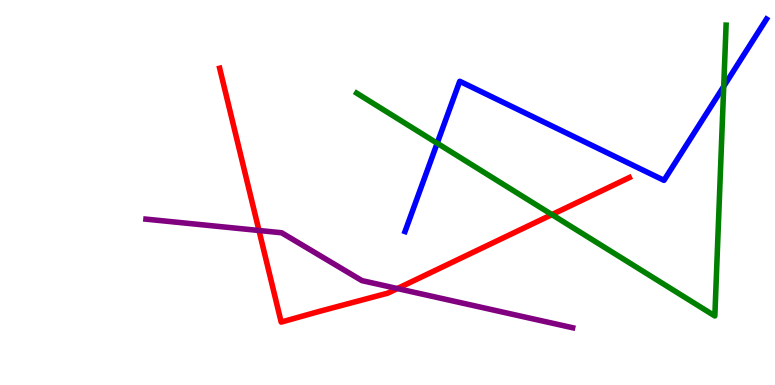[{'lines': ['blue', 'red'], 'intersections': []}, {'lines': ['green', 'red'], 'intersections': [{'x': 7.12, 'y': 4.43}]}, {'lines': ['purple', 'red'], 'intersections': [{'x': 3.34, 'y': 4.01}, {'x': 5.13, 'y': 2.51}]}, {'lines': ['blue', 'green'], 'intersections': [{'x': 5.64, 'y': 6.28}, {'x': 9.34, 'y': 7.76}]}, {'lines': ['blue', 'purple'], 'intersections': []}, {'lines': ['green', 'purple'], 'intersections': []}]